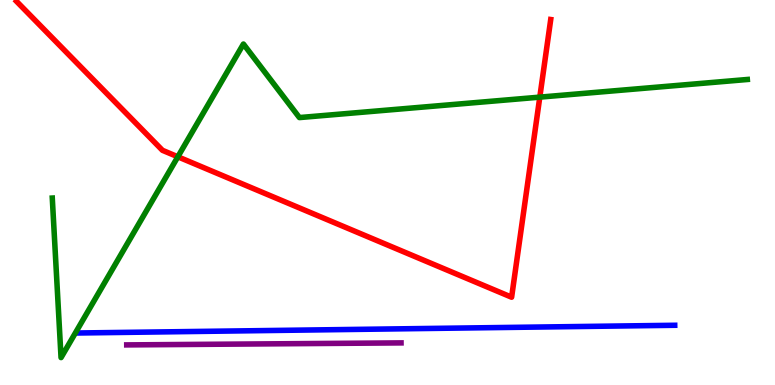[{'lines': ['blue', 'red'], 'intersections': []}, {'lines': ['green', 'red'], 'intersections': [{'x': 2.29, 'y': 5.93}, {'x': 6.97, 'y': 7.48}]}, {'lines': ['purple', 'red'], 'intersections': []}, {'lines': ['blue', 'green'], 'intersections': []}, {'lines': ['blue', 'purple'], 'intersections': []}, {'lines': ['green', 'purple'], 'intersections': []}]